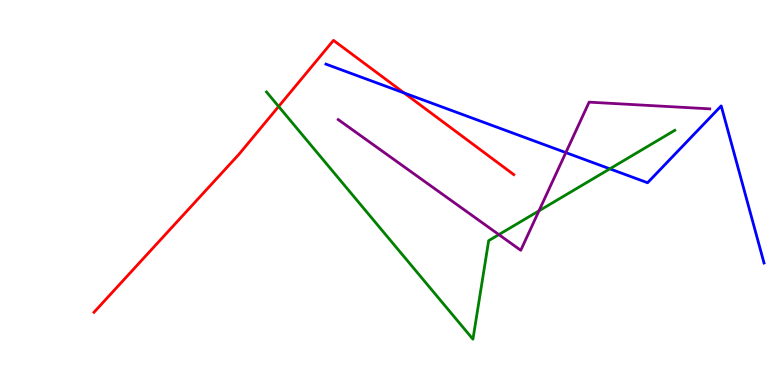[{'lines': ['blue', 'red'], 'intersections': [{'x': 5.21, 'y': 7.59}]}, {'lines': ['green', 'red'], 'intersections': [{'x': 3.6, 'y': 7.23}]}, {'lines': ['purple', 'red'], 'intersections': []}, {'lines': ['blue', 'green'], 'intersections': [{'x': 7.87, 'y': 5.61}]}, {'lines': ['blue', 'purple'], 'intersections': [{'x': 7.3, 'y': 6.04}]}, {'lines': ['green', 'purple'], 'intersections': [{'x': 6.44, 'y': 3.91}, {'x': 6.95, 'y': 4.52}]}]